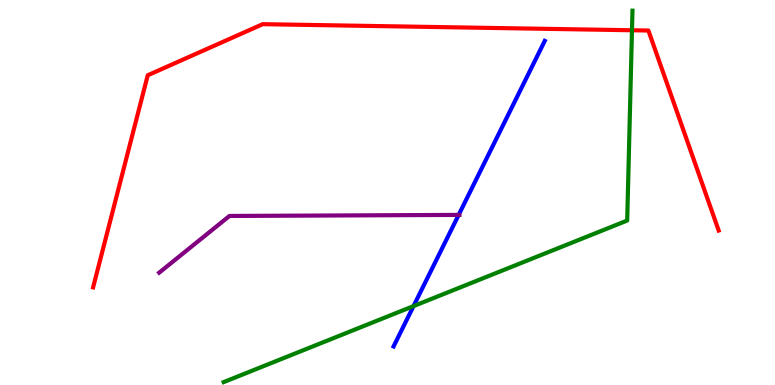[{'lines': ['blue', 'red'], 'intersections': []}, {'lines': ['green', 'red'], 'intersections': [{'x': 8.15, 'y': 9.21}]}, {'lines': ['purple', 'red'], 'intersections': []}, {'lines': ['blue', 'green'], 'intersections': [{'x': 5.34, 'y': 2.05}]}, {'lines': ['blue', 'purple'], 'intersections': [{'x': 5.92, 'y': 4.42}]}, {'lines': ['green', 'purple'], 'intersections': []}]